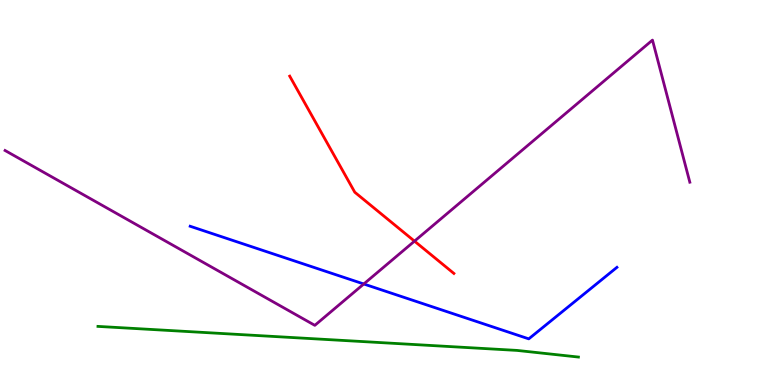[{'lines': ['blue', 'red'], 'intersections': []}, {'lines': ['green', 'red'], 'intersections': []}, {'lines': ['purple', 'red'], 'intersections': [{'x': 5.35, 'y': 3.74}]}, {'lines': ['blue', 'green'], 'intersections': []}, {'lines': ['blue', 'purple'], 'intersections': [{'x': 4.69, 'y': 2.62}]}, {'lines': ['green', 'purple'], 'intersections': []}]